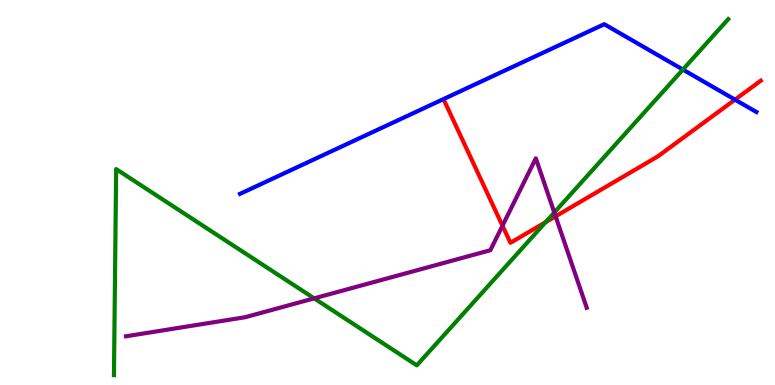[{'lines': ['blue', 'red'], 'intersections': [{'x': 9.48, 'y': 7.41}]}, {'lines': ['green', 'red'], 'intersections': [{'x': 7.04, 'y': 4.23}]}, {'lines': ['purple', 'red'], 'intersections': [{'x': 6.48, 'y': 4.14}, {'x': 7.17, 'y': 4.38}]}, {'lines': ['blue', 'green'], 'intersections': [{'x': 8.81, 'y': 8.19}]}, {'lines': ['blue', 'purple'], 'intersections': []}, {'lines': ['green', 'purple'], 'intersections': [{'x': 4.05, 'y': 2.25}, {'x': 7.15, 'y': 4.48}]}]